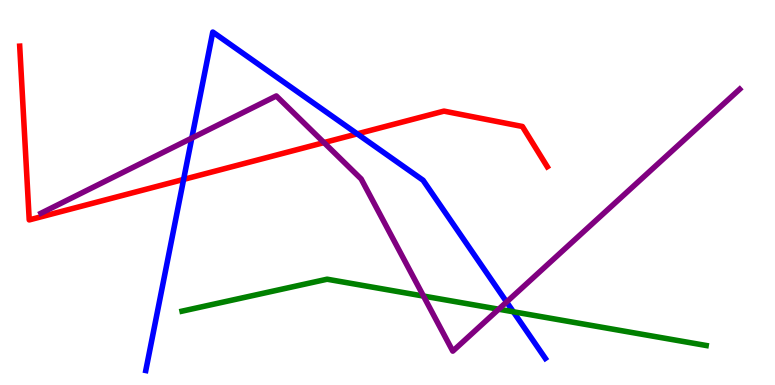[{'lines': ['blue', 'red'], 'intersections': [{'x': 2.37, 'y': 5.34}, {'x': 4.61, 'y': 6.52}]}, {'lines': ['green', 'red'], 'intersections': []}, {'lines': ['purple', 'red'], 'intersections': [{'x': 4.18, 'y': 6.3}]}, {'lines': ['blue', 'green'], 'intersections': [{'x': 6.62, 'y': 1.9}]}, {'lines': ['blue', 'purple'], 'intersections': [{'x': 2.47, 'y': 6.41}, {'x': 6.54, 'y': 2.16}]}, {'lines': ['green', 'purple'], 'intersections': [{'x': 5.46, 'y': 2.31}, {'x': 6.43, 'y': 1.97}]}]